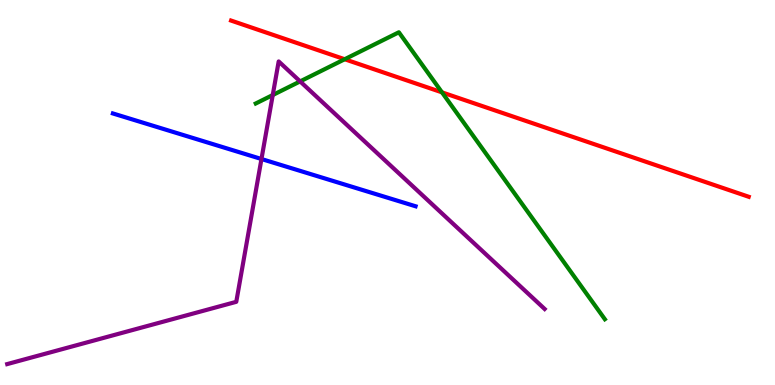[{'lines': ['blue', 'red'], 'intersections': []}, {'lines': ['green', 'red'], 'intersections': [{'x': 4.45, 'y': 8.46}, {'x': 5.7, 'y': 7.6}]}, {'lines': ['purple', 'red'], 'intersections': []}, {'lines': ['blue', 'green'], 'intersections': []}, {'lines': ['blue', 'purple'], 'intersections': [{'x': 3.37, 'y': 5.87}]}, {'lines': ['green', 'purple'], 'intersections': [{'x': 3.52, 'y': 7.53}, {'x': 3.87, 'y': 7.89}]}]